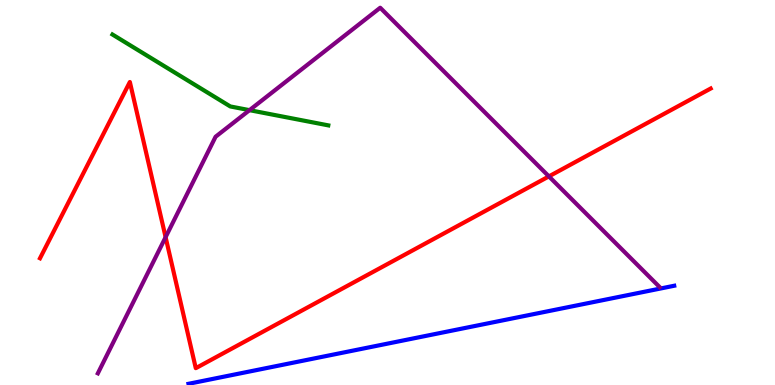[{'lines': ['blue', 'red'], 'intersections': []}, {'lines': ['green', 'red'], 'intersections': []}, {'lines': ['purple', 'red'], 'intersections': [{'x': 2.14, 'y': 3.84}, {'x': 7.08, 'y': 5.42}]}, {'lines': ['blue', 'green'], 'intersections': []}, {'lines': ['blue', 'purple'], 'intersections': []}, {'lines': ['green', 'purple'], 'intersections': [{'x': 3.22, 'y': 7.14}]}]